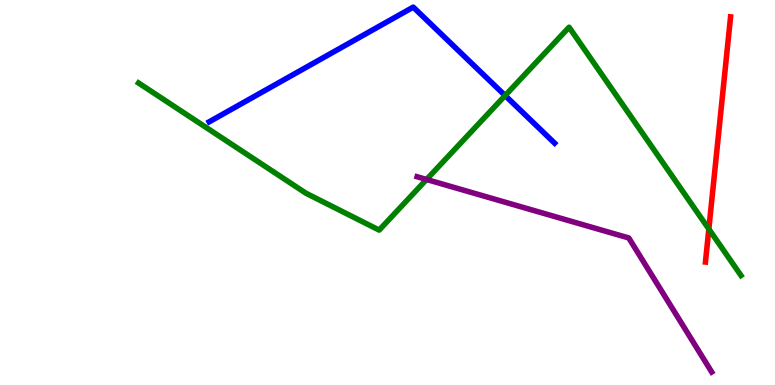[{'lines': ['blue', 'red'], 'intersections': []}, {'lines': ['green', 'red'], 'intersections': [{'x': 9.15, 'y': 4.05}]}, {'lines': ['purple', 'red'], 'intersections': []}, {'lines': ['blue', 'green'], 'intersections': [{'x': 6.52, 'y': 7.52}]}, {'lines': ['blue', 'purple'], 'intersections': []}, {'lines': ['green', 'purple'], 'intersections': [{'x': 5.5, 'y': 5.34}]}]